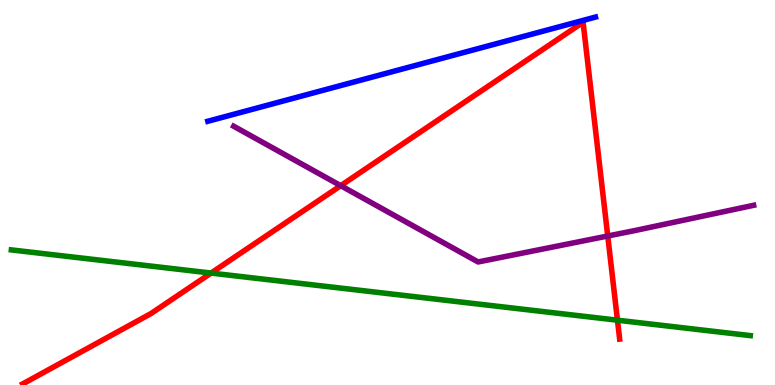[{'lines': ['blue', 'red'], 'intersections': []}, {'lines': ['green', 'red'], 'intersections': [{'x': 2.72, 'y': 2.91}, {'x': 7.97, 'y': 1.68}]}, {'lines': ['purple', 'red'], 'intersections': [{'x': 4.4, 'y': 5.18}, {'x': 7.84, 'y': 3.87}]}, {'lines': ['blue', 'green'], 'intersections': []}, {'lines': ['blue', 'purple'], 'intersections': []}, {'lines': ['green', 'purple'], 'intersections': []}]